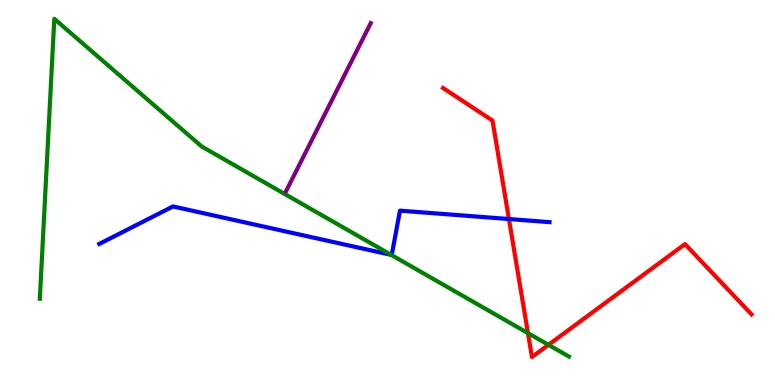[{'lines': ['blue', 'red'], 'intersections': [{'x': 6.57, 'y': 4.31}]}, {'lines': ['green', 'red'], 'intersections': [{'x': 6.81, 'y': 1.35}, {'x': 7.08, 'y': 1.04}]}, {'lines': ['purple', 'red'], 'intersections': []}, {'lines': ['blue', 'green'], 'intersections': [{'x': 5.05, 'y': 3.38}]}, {'lines': ['blue', 'purple'], 'intersections': []}, {'lines': ['green', 'purple'], 'intersections': []}]